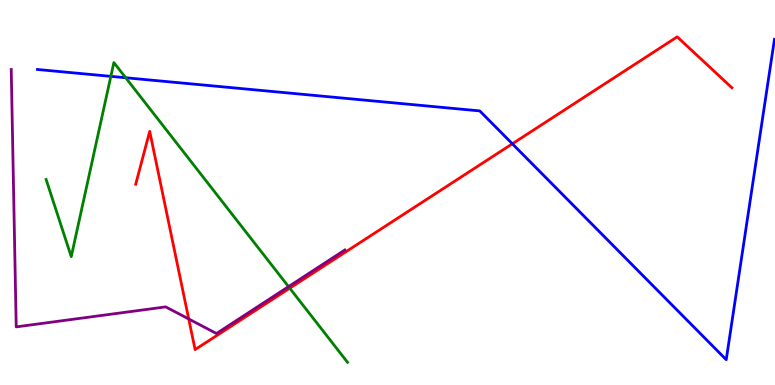[{'lines': ['blue', 'red'], 'intersections': [{'x': 6.61, 'y': 6.26}]}, {'lines': ['green', 'red'], 'intersections': [{'x': 3.74, 'y': 2.51}]}, {'lines': ['purple', 'red'], 'intersections': [{'x': 2.44, 'y': 1.72}]}, {'lines': ['blue', 'green'], 'intersections': [{'x': 1.43, 'y': 8.02}, {'x': 1.62, 'y': 7.98}]}, {'lines': ['blue', 'purple'], 'intersections': []}, {'lines': ['green', 'purple'], 'intersections': [{'x': 3.72, 'y': 2.55}]}]